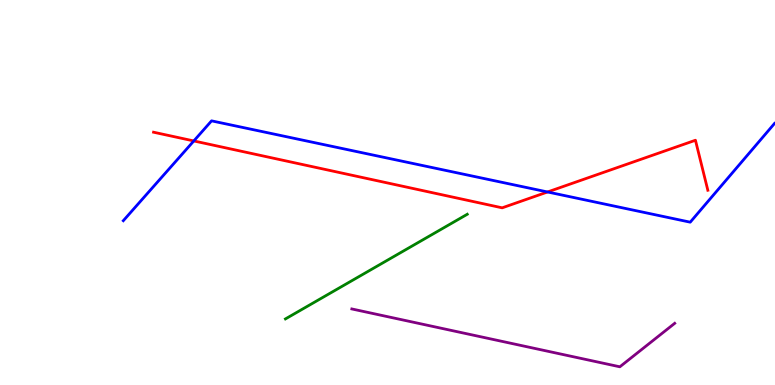[{'lines': ['blue', 'red'], 'intersections': [{'x': 2.5, 'y': 6.34}, {'x': 7.06, 'y': 5.01}]}, {'lines': ['green', 'red'], 'intersections': []}, {'lines': ['purple', 'red'], 'intersections': []}, {'lines': ['blue', 'green'], 'intersections': []}, {'lines': ['blue', 'purple'], 'intersections': []}, {'lines': ['green', 'purple'], 'intersections': []}]